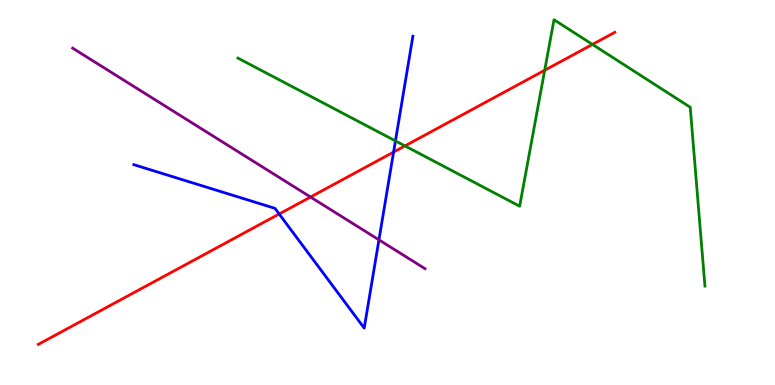[{'lines': ['blue', 'red'], 'intersections': [{'x': 3.6, 'y': 4.44}, {'x': 5.08, 'y': 6.05}]}, {'lines': ['green', 'red'], 'intersections': [{'x': 5.23, 'y': 6.21}, {'x': 7.03, 'y': 8.17}, {'x': 7.64, 'y': 8.85}]}, {'lines': ['purple', 'red'], 'intersections': [{'x': 4.01, 'y': 4.88}]}, {'lines': ['blue', 'green'], 'intersections': [{'x': 5.1, 'y': 6.34}]}, {'lines': ['blue', 'purple'], 'intersections': [{'x': 4.89, 'y': 3.77}]}, {'lines': ['green', 'purple'], 'intersections': []}]